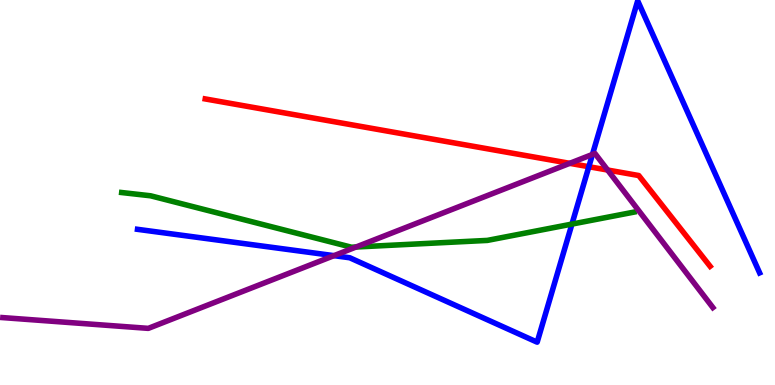[{'lines': ['blue', 'red'], 'intersections': [{'x': 7.6, 'y': 5.67}]}, {'lines': ['green', 'red'], 'intersections': []}, {'lines': ['purple', 'red'], 'intersections': [{'x': 7.35, 'y': 5.76}, {'x': 7.84, 'y': 5.58}]}, {'lines': ['blue', 'green'], 'intersections': [{'x': 7.38, 'y': 4.18}]}, {'lines': ['blue', 'purple'], 'intersections': [{'x': 4.31, 'y': 3.36}, {'x': 7.64, 'y': 5.99}]}, {'lines': ['green', 'purple'], 'intersections': [{'x': 4.59, 'y': 3.58}]}]